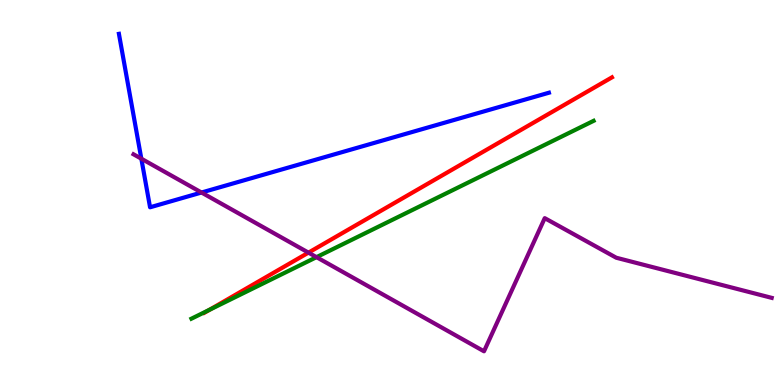[{'lines': ['blue', 'red'], 'intersections': []}, {'lines': ['green', 'red'], 'intersections': [{'x': 2.7, 'y': 1.95}]}, {'lines': ['purple', 'red'], 'intersections': [{'x': 3.98, 'y': 3.44}]}, {'lines': ['blue', 'green'], 'intersections': []}, {'lines': ['blue', 'purple'], 'intersections': [{'x': 1.82, 'y': 5.88}, {'x': 2.6, 'y': 5.0}]}, {'lines': ['green', 'purple'], 'intersections': [{'x': 4.08, 'y': 3.32}]}]